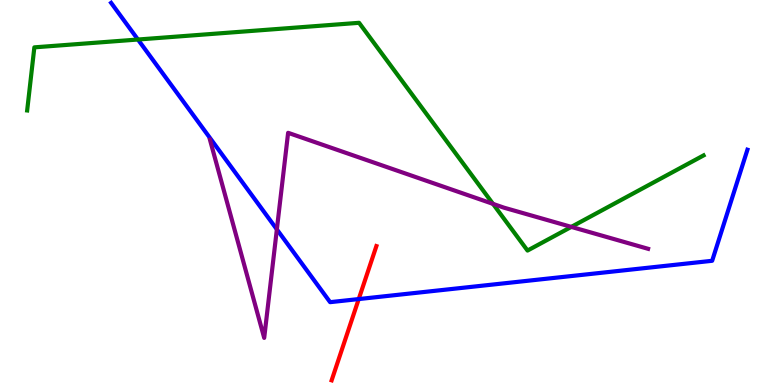[{'lines': ['blue', 'red'], 'intersections': [{'x': 4.63, 'y': 2.23}]}, {'lines': ['green', 'red'], 'intersections': []}, {'lines': ['purple', 'red'], 'intersections': []}, {'lines': ['blue', 'green'], 'intersections': [{'x': 1.78, 'y': 8.97}]}, {'lines': ['blue', 'purple'], 'intersections': [{'x': 3.57, 'y': 4.04}]}, {'lines': ['green', 'purple'], 'intersections': [{'x': 6.36, 'y': 4.7}, {'x': 7.37, 'y': 4.11}]}]